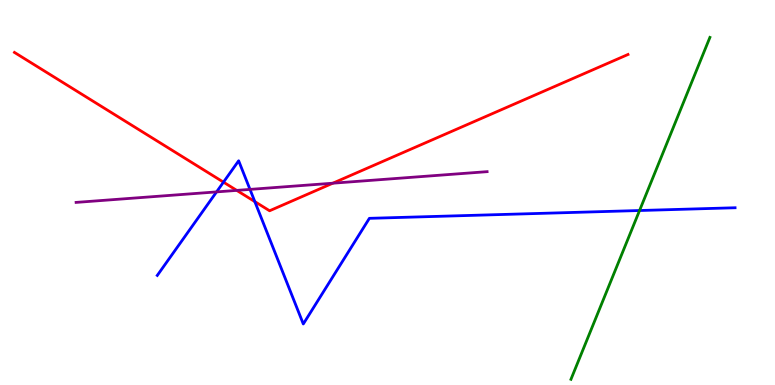[{'lines': ['blue', 'red'], 'intersections': [{'x': 2.88, 'y': 5.27}, {'x': 3.29, 'y': 4.76}]}, {'lines': ['green', 'red'], 'intersections': []}, {'lines': ['purple', 'red'], 'intersections': [{'x': 3.05, 'y': 5.05}, {'x': 4.29, 'y': 5.24}]}, {'lines': ['blue', 'green'], 'intersections': [{'x': 8.25, 'y': 4.53}]}, {'lines': ['blue', 'purple'], 'intersections': [{'x': 2.79, 'y': 5.02}, {'x': 3.23, 'y': 5.08}]}, {'lines': ['green', 'purple'], 'intersections': []}]